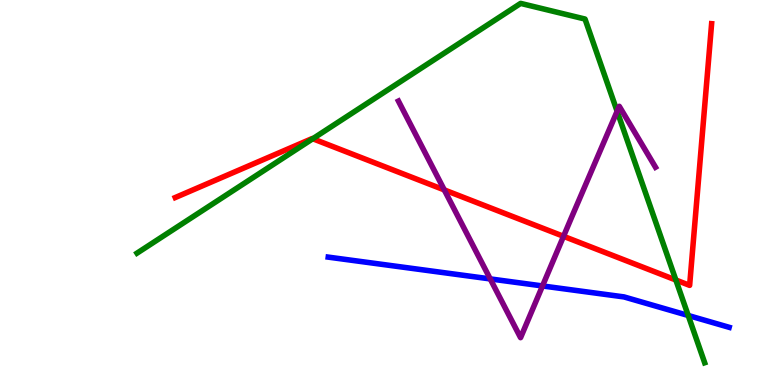[{'lines': ['blue', 'red'], 'intersections': []}, {'lines': ['green', 'red'], 'intersections': [{'x': 4.04, 'y': 6.4}, {'x': 8.72, 'y': 2.73}]}, {'lines': ['purple', 'red'], 'intersections': [{'x': 5.73, 'y': 5.07}, {'x': 7.27, 'y': 3.86}]}, {'lines': ['blue', 'green'], 'intersections': [{'x': 8.88, 'y': 1.81}]}, {'lines': ['blue', 'purple'], 'intersections': [{'x': 6.33, 'y': 2.76}, {'x': 7.0, 'y': 2.57}]}, {'lines': ['green', 'purple'], 'intersections': [{'x': 7.96, 'y': 7.11}]}]